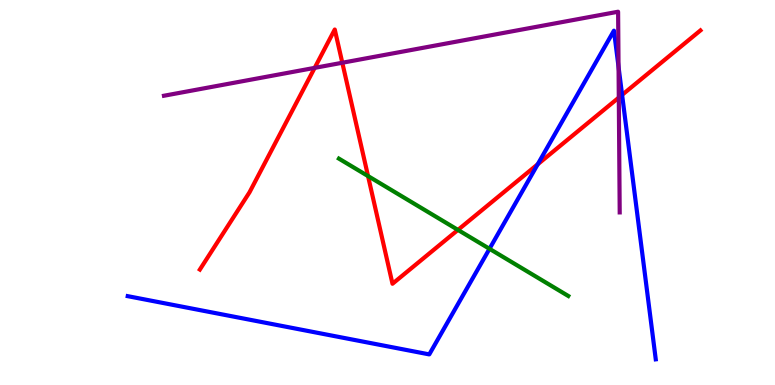[{'lines': ['blue', 'red'], 'intersections': [{'x': 6.94, 'y': 5.73}, {'x': 8.03, 'y': 7.54}]}, {'lines': ['green', 'red'], 'intersections': [{'x': 4.75, 'y': 5.43}, {'x': 5.91, 'y': 4.03}]}, {'lines': ['purple', 'red'], 'intersections': [{'x': 4.06, 'y': 8.24}, {'x': 4.42, 'y': 8.37}, {'x': 7.98, 'y': 7.47}]}, {'lines': ['blue', 'green'], 'intersections': [{'x': 6.32, 'y': 3.54}]}, {'lines': ['blue', 'purple'], 'intersections': [{'x': 7.98, 'y': 8.26}]}, {'lines': ['green', 'purple'], 'intersections': []}]